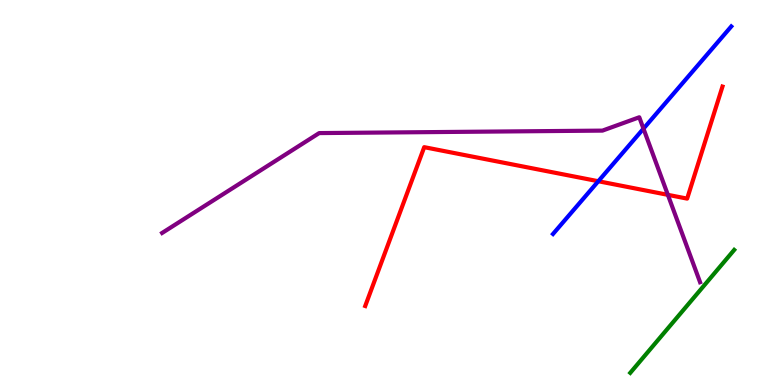[{'lines': ['blue', 'red'], 'intersections': [{'x': 7.72, 'y': 5.29}]}, {'lines': ['green', 'red'], 'intersections': []}, {'lines': ['purple', 'red'], 'intersections': [{'x': 8.62, 'y': 4.94}]}, {'lines': ['blue', 'green'], 'intersections': []}, {'lines': ['blue', 'purple'], 'intersections': [{'x': 8.3, 'y': 6.66}]}, {'lines': ['green', 'purple'], 'intersections': []}]